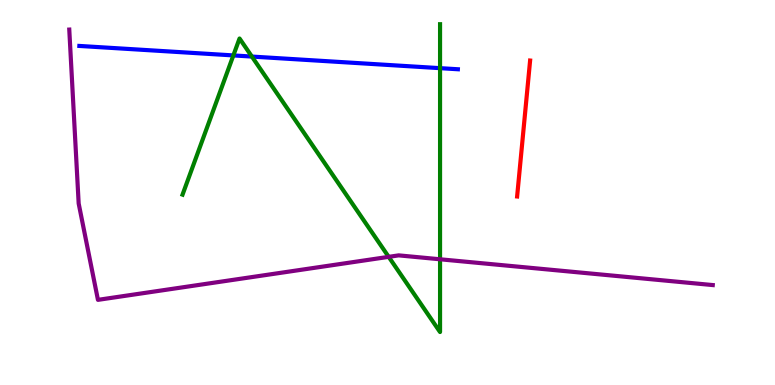[{'lines': ['blue', 'red'], 'intersections': []}, {'lines': ['green', 'red'], 'intersections': []}, {'lines': ['purple', 'red'], 'intersections': []}, {'lines': ['blue', 'green'], 'intersections': [{'x': 3.01, 'y': 8.56}, {'x': 3.25, 'y': 8.53}, {'x': 5.68, 'y': 8.23}]}, {'lines': ['blue', 'purple'], 'intersections': []}, {'lines': ['green', 'purple'], 'intersections': [{'x': 5.02, 'y': 3.33}, {'x': 5.68, 'y': 3.27}]}]